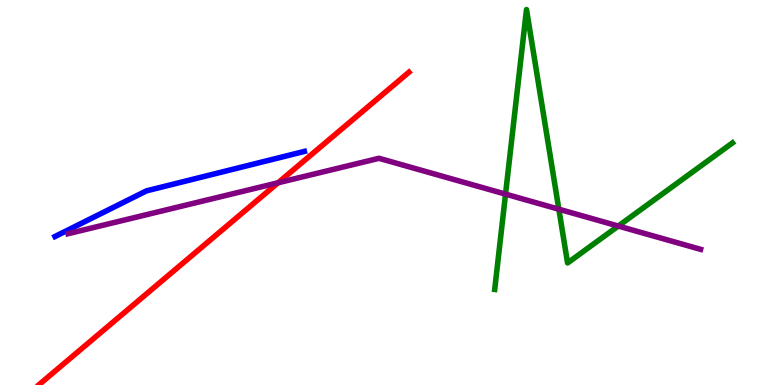[{'lines': ['blue', 'red'], 'intersections': []}, {'lines': ['green', 'red'], 'intersections': []}, {'lines': ['purple', 'red'], 'intersections': [{'x': 3.59, 'y': 5.25}]}, {'lines': ['blue', 'green'], 'intersections': []}, {'lines': ['blue', 'purple'], 'intersections': []}, {'lines': ['green', 'purple'], 'intersections': [{'x': 6.52, 'y': 4.96}, {'x': 7.21, 'y': 4.57}, {'x': 7.98, 'y': 4.13}]}]